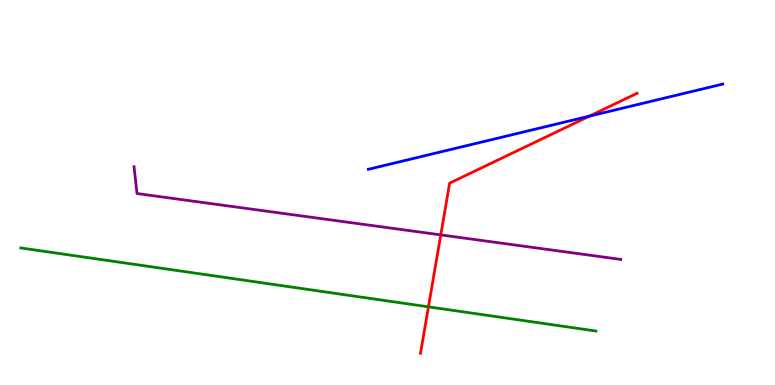[{'lines': ['blue', 'red'], 'intersections': [{'x': 7.61, 'y': 6.98}]}, {'lines': ['green', 'red'], 'intersections': [{'x': 5.53, 'y': 2.03}]}, {'lines': ['purple', 'red'], 'intersections': [{'x': 5.69, 'y': 3.9}]}, {'lines': ['blue', 'green'], 'intersections': []}, {'lines': ['blue', 'purple'], 'intersections': []}, {'lines': ['green', 'purple'], 'intersections': []}]